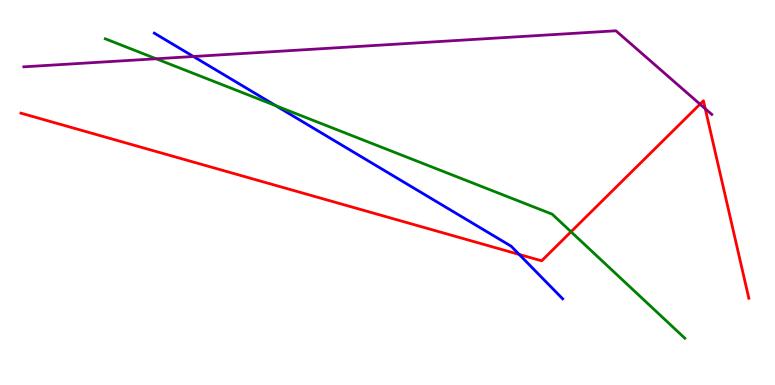[{'lines': ['blue', 'red'], 'intersections': [{'x': 6.7, 'y': 3.39}]}, {'lines': ['green', 'red'], 'intersections': [{'x': 7.37, 'y': 3.98}]}, {'lines': ['purple', 'red'], 'intersections': [{'x': 9.03, 'y': 7.29}, {'x': 9.1, 'y': 7.18}]}, {'lines': ['blue', 'green'], 'intersections': [{'x': 3.56, 'y': 7.25}]}, {'lines': ['blue', 'purple'], 'intersections': [{'x': 2.5, 'y': 8.53}]}, {'lines': ['green', 'purple'], 'intersections': [{'x': 2.02, 'y': 8.47}]}]